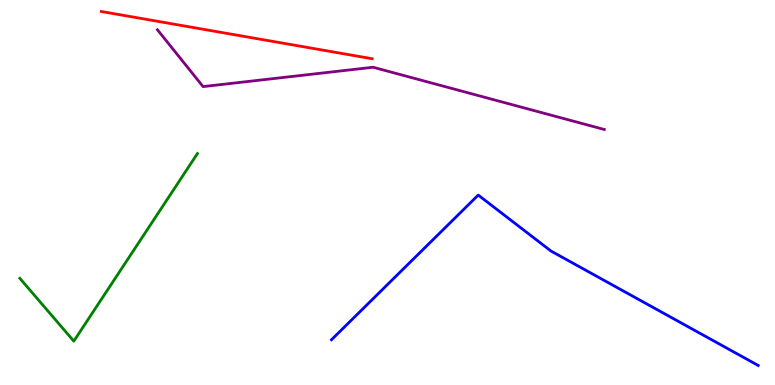[{'lines': ['blue', 'red'], 'intersections': []}, {'lines': ['green', 'red'], 'intersections': []}, {'lines': ['purple', 'red'], 'intersections': []}, {'lines': ['blue', 'green'], 'intersections': []}, {'lines': ['blue', 'purple'], 'intersections': []}, {'lines': ['green', 'purple'], 'intersections': []}]